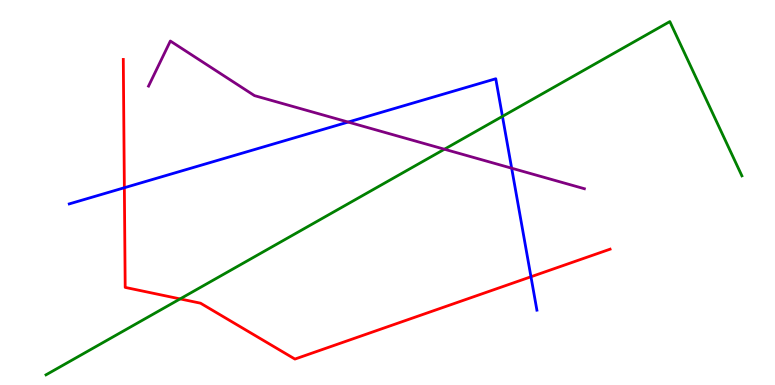[{'lines': ['blue', 'red'], 'intersections': [{'x': 1.6, 'y': 5.12}, {'x': 6.85, 'y': 2.81}]}, {'lines': ['green', 'red'], 'intersections': [{'x': 2.32, 'y': 2.24}]}, {'lines': ['purple', 'red'], 'intersections': []}, {'lines': ['blue', 'green'], 'intersections': [{'x': 6.48, 'y': 6.98}]}, {'lines': ['blue', 'purple'], 'intersections': [{'x': 4.49, 'y': 6.83}, {'x': 6.6, 'y': 5.63}]}, {'lines': ['green', 'purple'], 'intersections': [{'x': 5.73, 'y': 6.12}]}]